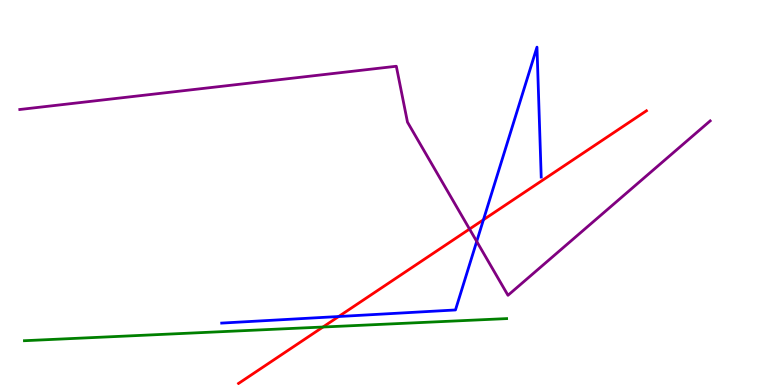[{'lines': ['blue', 'red'], 'intersections': [{'x': 4.37, 'y': 1.78}, {'x': 6.24, 'y': 4.29}]}, {'lines': ['green', 'red'], 'intersections': [{'x': 4.17, 'y': 1.51}]}, {'lines': ['purple', 'red'], 'intersections': [{'x': 6.06, 'y': 4.05}]}, {'lines': ['blue', 'green'], 'intersections': []}, {'lines': ['blue', 'purple'], 'intersections': [{'x': 6.15, 'y': 3.73}]}, {'lines': ['green', 'purple'], 'intersections': []}]